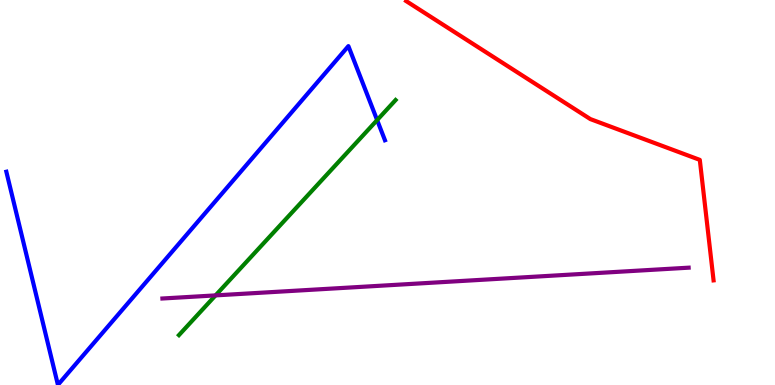[{'lines': ['blue', 'red'], 'intersections': []}, {'lines': ['green', 'red'], 'intersections': []}, {'lines': ['purple', 'red'], 'intersections': []}, {'lines': ['blue', 'green'], 'intersections': [{'x': 4.87, 'y': 6.88}]}, {'lines': ['blue', 'purple'], 'intersections': []}, {'lines': ['green', 'purple'], 'intersections': [{'x': 2.78, 'y': 2.33}]}]